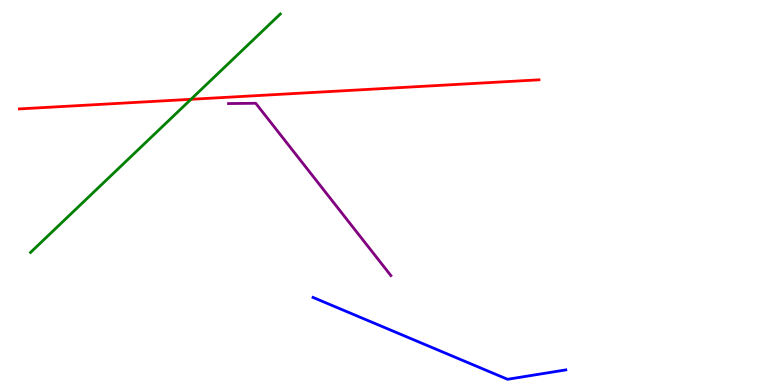[{'lines': ['blue', 'red'], 'intersections': []}, {'lines': ['green', 'red'], 'intersections': [{'x': 2.46, 'y': 7.42}]}, {'lines': ['purple', 'red'], 'intersections': []}, {'lines': ['blue', 'green'], 'intersections': []}, {'lines': ['blue', 'purple'], 'intersections': []}, {'lines': ['green', 'purple'], 'intersections': []}]